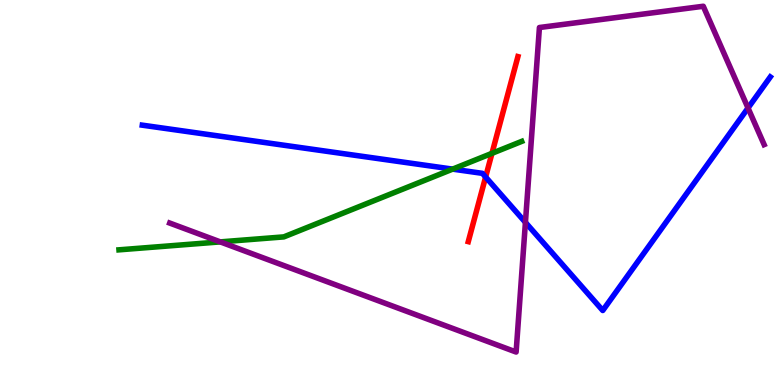[{'lines': ['blue', 'red'], 'intersections': [{'x': 6.27, 'y': 5.4}]}, {'lines': ['green', 'red'], 'intersections': [{'x': 6.35, 'y': 6.02}]}, {'lines': ['purple', 'red'], 'intersections': []}, {'lines': ['blue', 'green'], 'intersections': [{'x': 5.84, 'y': 5.61}]}, {'lines': ['blue', 'purple'], 'intersections': [{'x': 6.78, 'y': 4.22}, {'x': 9.65, 'y': 7.19}]}, {'lines': ['green', 'purple'], 'intersections': [{'x': 2.84, 'y': 3.72}]}]